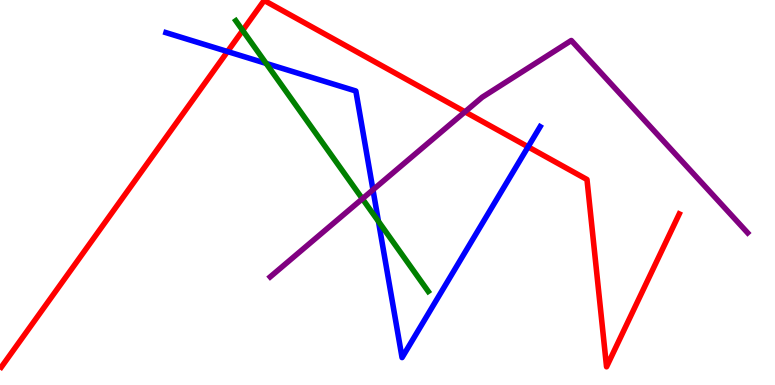[{'lines': ['blue', 'red'], 'intersections': [{'x': 2.94, 'y': 8.66}, {'x': 6.81, 'y': 6.19}]}, {'lines': ['green', 'red'], 'intersections': [{'x': 3.13, 'y': 9.21}]}, {'lines': ['purple', 'red'], 'intersections': [{'x': 6.0, 'y': 7.1}]}, {'lines': ['blue', 'green'], 'intersections': [{'x': 3.43, 'y': 8.35}, {'x': 4.88, 'y': 4.25}]}, {'lines': ['blue', 'purple'], 'intersections': [{'x': 4.81, 'y': 5.07}]}, {'lines': ['green', 'purple'], 'intersections': [{'x': 4.68, 'y': 4.84}]}]